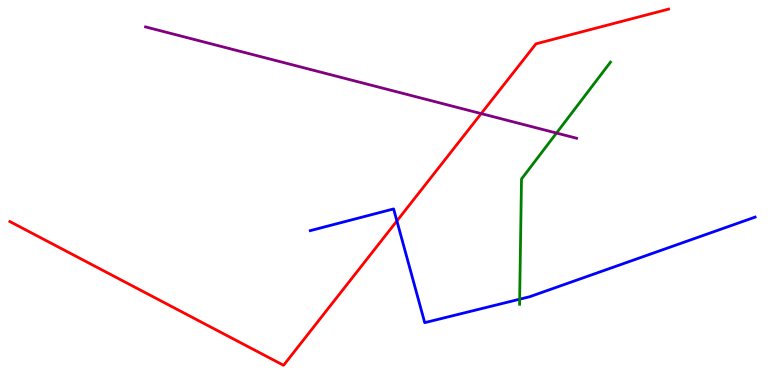[{'lines': ['blue', 'red'], 'intersections': [{'x': 5.12, 'y': 4.26}]}, {'lines': ['green', 'red'], 'intersections': []}, {'lines': ['purple', 'red'], 'intersections': [{'x': 6.21, 'y': 7.05}]}, {'lines': ['blue', 'green'], 'intersections': [{'x': 6.71, 'y': 2.23}]}, {'lines': ['blue', 'purple'], 'intersections': []}, {'lines': ['green', 'purple'], 'intersections': [{'x': 7.18, 'y': 6.54}]}]